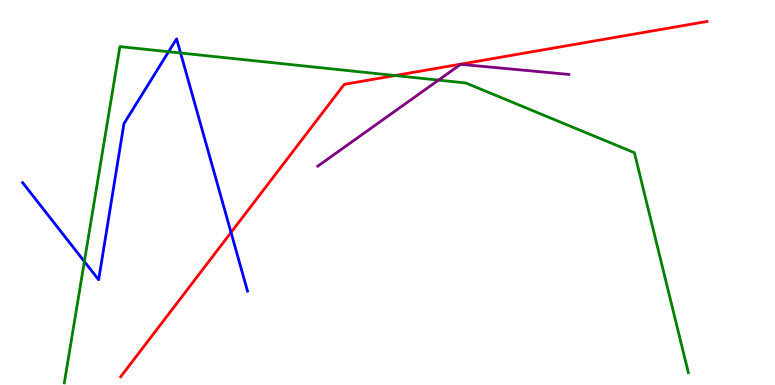[{'lines': ['blue', 'red'], 'intersections': [{'x': 2.98, 'y': 3.96}]}, {'lines': ['green', 'red'], 'intersections': [{'x': 5.1, 'y': 8.04}]}, {'lines': ['purple', 'red'], 'intersections': []}, {'lines': ['blue', 'green'], 'intersections': [{'x': 1.09, 'y': 3.21}, {'x': 2.18, 'y': 8.66}, {'x': 2.33, 'y': 8.62}]}, {'lines': ['blue', 'purple'], 'intersections': []}, {'lines': ['green', 'purple'], 'intersections': [{'x': 5.66, 'y': 7.92}]}]